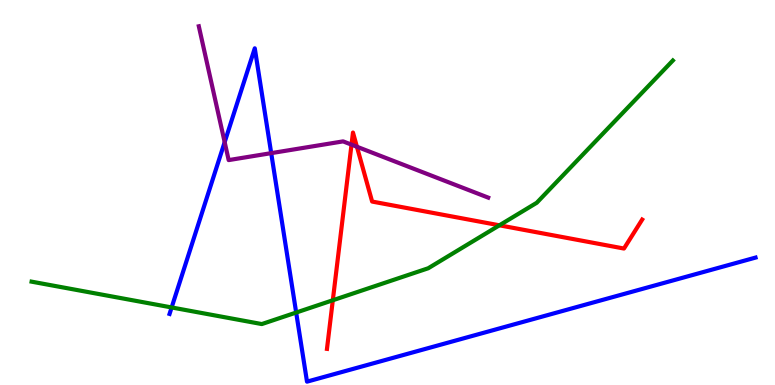[{'lines': ['blue', 'red'], 'intersections': []}, {'lines': ['green', 'red'], 'intersections': [{'x': 4.29, 'y': 2.2}, {'x': 6.44, 'y': 4.15}]}, {'lines': ['purple', 'red'], 'intersections': [{'x': 4.54, 'y': 6.24}, {'x': 4.61, 'y': 6.19}]}, {'lines': ['blue', 'green'], 'intersections': [{'x': 2.21, 'y': 2.01}, {'x': 3.82, 'y': 1.88}]}, {'lines': ['blue', 'purple'], 'intersections': [{'x': 2.9, 'y': 6.31}, {'x': 3.5, 'y': 6.02}]}, {'lines': ['green', 'purple'], 'intersections': []}]